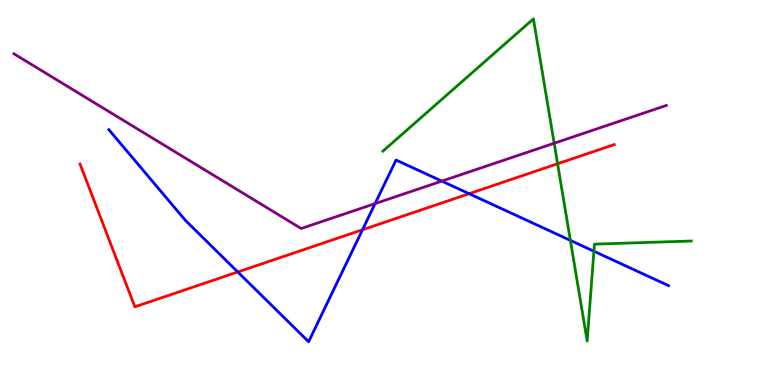[{'lines': ['blue', 'red'], 'intersections': [{'x': 3.07, 'y': 2.94}, {'x': 4.68, 'y': 4.03}, {'x': 6.05, 'y': 4.97}]}, {'lines': ['green', 'red'], 'intersections': [{'x': 7.19, 'y': 5.75}]}, {'lines': ['purple', 'red'], 'intersections': []}, {'lines': ['blue', 'green'], 'intersections': [{'x': 7.36, 'y': 3.76}, {'x': 7.66, 'y': 3.47}]}, {'lines': ['blue', 'purple'], 'intersections': [{'x': 4.84, 'y': 4.71}, {'x': 5.7, 'y': 5.3}]}, {'lines': ['green', 'purple'], 'intersections': [{'x': 7.15, 'y': 6.28}]}]